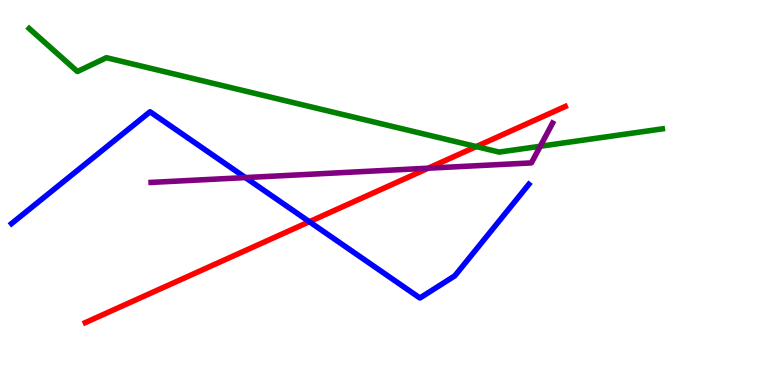[{'lines': ['blue', 'red'], 'intersections': [{'x': 3.99, 'y': 4.24}]}, {'lines': ['green', 'red'], 'intersections': [{'x': 6.15, 'y': 6.19}]}, {'lines': ['purple', 'red'], 'intersections': [{'x': 5.53, 'y': 5.63}]}, {'lines': ['blue', 'green'], 'intersections': []}, {'lines': ['blue', 'purple'], 'intersections': [{'x': 3.17, 'y': 5.39}]}, {'lines': ['green', 'purple'], 'intersections': [{'x': 6.97, 'y': 6.2}]}]